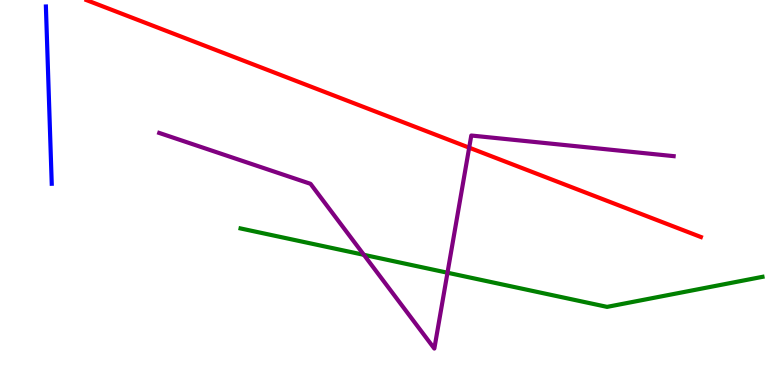[{'lines': ['blue', 'red'], 'intersections': []}, {'lines': ['green', 'red'], 'intersections': []}, {'lines': ['purple', 'red'], 'intersections': [{'x': 6.05, 'y': 6.16}]}, {'lines': ['blue', 'green'], 'intersections': []}, {'lines': ['blue', 'purple'], 'intersections': []}, {'lines': ['green', 'purple'], 'intersections': [{'x': 4.7, 'y': 3.38}, {'x': 5.77, 'y': 2.92}]}]